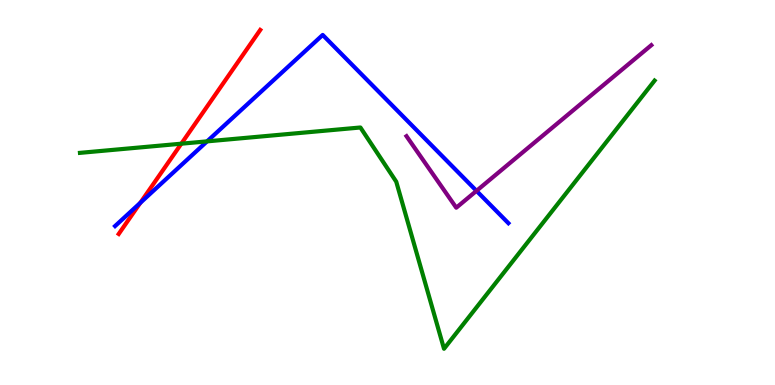[{'lines': ['blue', 'red'], 'intersections': [{'x': 1.81, 'y': 4.73}]}, {'lines': ['green', 'red'], 'intersections': [{'x': 2.34, 'y': 6.27}]}, {'lines': ['purple', 'red'], 'intersections': []}, {'lines': ['blue', 'green'], 'intersections': [{'x': 2.67, 'y': 6.33}]}, {'lines': ['blue', 'purple'], 'intersections': [{'x': 6.15, 'y': 5.04}]}, {'lines': ['green', 'purple'], 'intersections': []}]